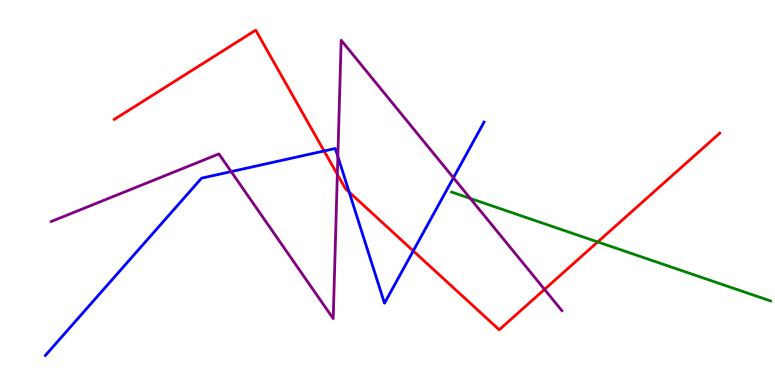[{'lines': ['blue', 'red'], 'intersections': [{'x': 4.18, 'y': 6.08}, {'x': 4.51, 'y': 5.01}, {'x': 5.33, 'y': 3.48}]}, {'lines': ['green', 'red'], 'intersections': [{'x': 7.71, 'y': 3.72}]}, {'lines': ['purple', 'red'], 'intersections': [{'x': 4.35, 'y': 5.47}, {'x': 7.03, 'y': 2.48}]}, {'lines': ['blue', 'green'], 'intersections': []}, {'lines': ['blue', 'purple'], 'intersections': [{'x': 2.98, 'y': 5.54}, {'x': 4.36, 'y': 5.94}, {'x': 5.85, 'y': 5.38}]}, {'lines': ['green', 'purple'], 'intersections': [{'x': 6.07, 'y': 4.85}]}]